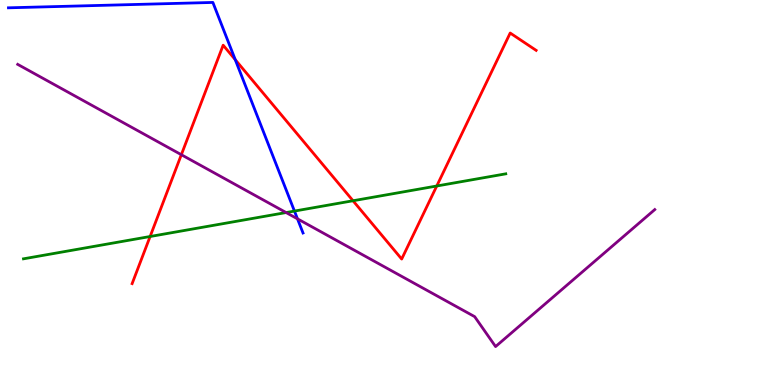[{'lines': ['blue', 'red'], 'intersections': [{'x': 3.04, 'y': 8.45}]}, {'lines': ['green', 'red'], 'intersections': [{'x': 1.94, 'y': 3.86}, {'x': 4.56, 'y': 4.79}, {'x': 5.64, 'y': 5.17}]}, {'lines': ['purple', 'red'], 'intersections': [{'x': 2.34, 'y': 5.98}]}, {'lines': ['blue', 'green'], 'intersections': [{'x': 3.8, 'y': 4.52}]}, {'lines': ['blue', 'purple'], 'intersections': [{'x': 3.84, 'y': 4.32}]}, {'lines': ['green', 'purple'], 'intersections': [{'x': 3.69, 'y': 4.48}]}]